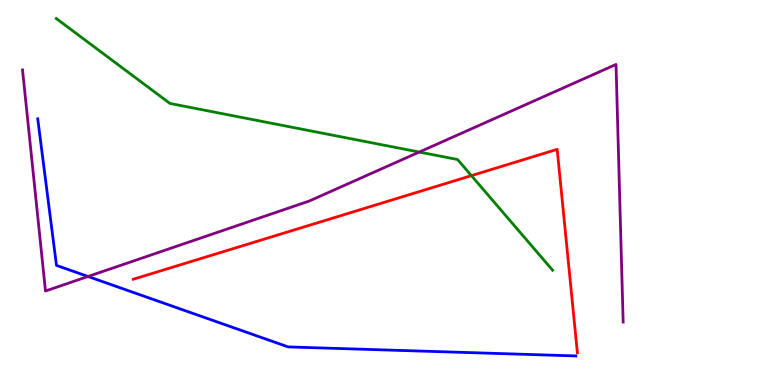[{'lines': ['blue', 'red'], 'intersections': []}, {'lines': ['green', 'red'], 'intersections': [{'x': 6.08, 'y': 5.44}]}, {'lines': ['purple', 'red'], 'intersections': []}, {'lines': ['blue', 'green'], 'intersections': []}, {'lines': ['blue', 'purple'], 'intersections': [{'x': 1.14, 'y': 2.82}]}, {'lines': ['green', 'purple'], 'intersections': [{'x': 5.41, 'y': 6.05}]}]